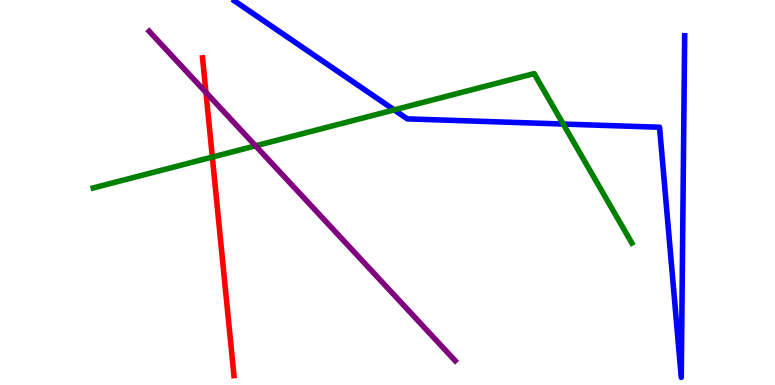[{'lines': ['blue', 'red'], 'intersections': []}, {'lines': ['green', 'red'], 'intersections': [{'x': 2.74, 'y': 5.92}]}, {'lines': ['purple', 'red'], 'intersections': [{'x': 2.66, 'y': 7.6}]}, {'lines': ['blue', 'green'], 'intersections': [{'x': 5.09, 'y': 7.15}, {'x': 7.27, 'y': 6.78}]}, {'lines': ['blue', 'purple'], 'intersections': []}, {'lines': ['green', 'purple'], 'intersections': [{'x': 3.3, 'y': 6.21}]}]